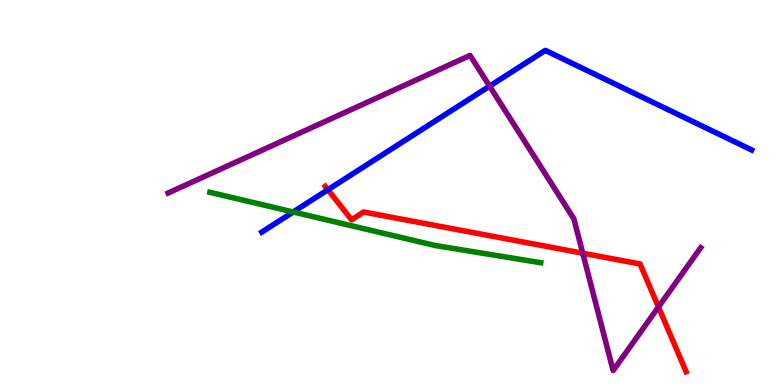[{'lines': ['blue', 'red'], 'intersections': [{'x': 4.23, 'y': 5.07}]}, {'lines': ['green', 'red'], 'intersections': []}, {'lines': ['purple', 'red'], 'intersections': [{'x': 7.52, 'y': 3.42}, {'x': 8.5, 'y': 2.03}]}, {'lines': ['blue', 'green'], 'intersections': [{'x': 3.78, 'y': 4.49}]}, {'lines': ['blue', 'purple'], 'intersections': [{'x': 6.32, 'y': 7.76}]}, {'lines': ['green', 'purple'], 'intersections': []}]